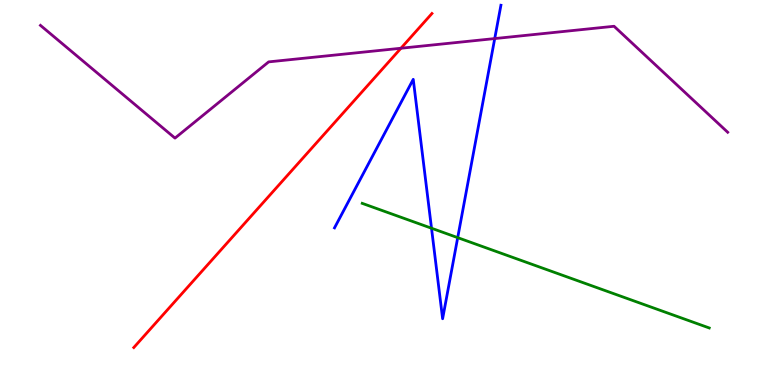[{'lines': ['blue', 'red'], 'intersections': []}, {'lines': ['green', 'red'], 'intersections': []}, {'lines': ['purple', 'red'], 'intersections': [{'x': 5.17, 'y': 8.75}]}, {'lines': ['blue', 'green'], 'intersections': [{'x': 5.57, 'y': 4.07}, {'x': 5.91, 'y': 3.83}]}, {'lines': ['blue', 'purple'], 'intersections': [{'x': 6.38, 'y': 9.0}]}, {'lines': ['green', 'purple'], 'intersections': []}]